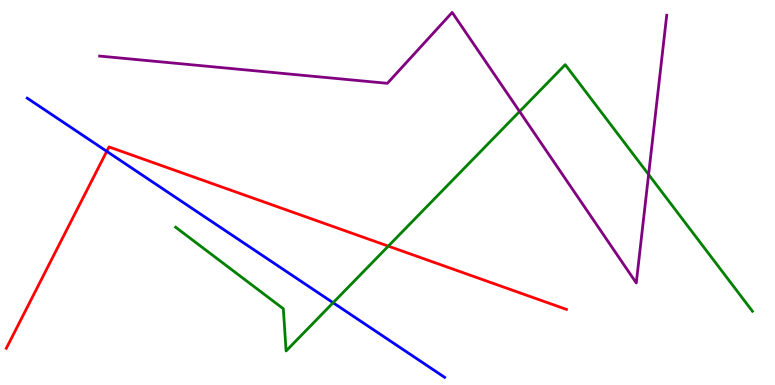[{'lines': ['blue', 'red'], 'intersections': [{'x': 1.38, 'y': 6.07}]}, {'lines': ['green', 'red'], 'intersections': [{'x': 5.01, 'y': 3.61}]}, {'lines': ['purple', 'red'], 'intersections': []}, {'lines': ['blue', 'green'], 'intersections': [{'x': 4.3, 'y': 2.14}]}, {'lines': ['blue', 'purple'], 'intersections': []}, {'lines': ['green', 'purple'], 'intersections': [{'x': 6.7, 'y': 7.1}, {'x': 8.37, 'y': 5.47}]}]